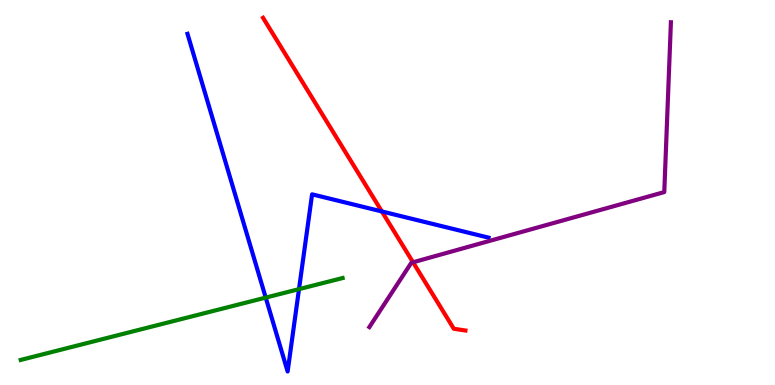[{'lines': ['blue', 'red'], 'intersections': [{'x': 4.93, 'y': 4.51}]}, {'lines': ['green', 'red'], 'intersections': []}, {'lines': ['purple', 'red'], 'intersections': [{'x': 5.33, 'y': 3.19}]}, {'lines': ['blue', 'green'], 'intersections': [{'x': 3.43, 'y': 2.27}, {'x': 3.86, 'y': 2.49}]}, {'lines': ['blue', 'purple'], 'intersections': []}, {'lines': ['green', 'purple'], 'intersections': []}]